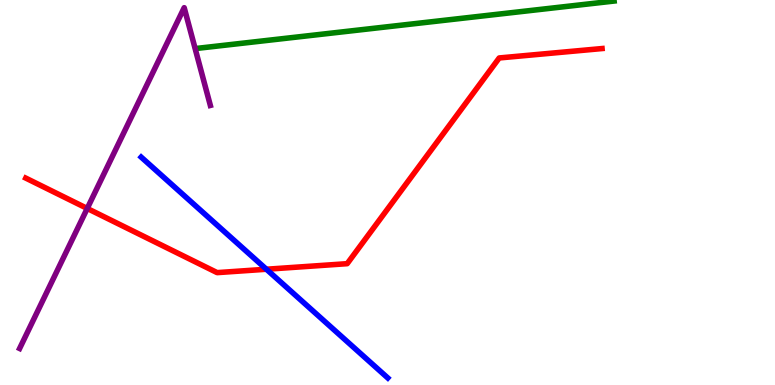[{'lines': ['blue', 'red'], 'intersections': [{'x': 3.44, 'y': 3.01}]}, {'lines': ['green', 'red'], 'intersections': []}, {'lines': ['purple', 'red'], 'intersections': [{'x': 1.13, 'y': 4.59}]}, {'lines': ['blue', 'green'], 'intersections': []}, {'lines': ['blue', 'purple'], 'intersections': []}, {'lines': ['green', 'purple'], 'intersections': []}]